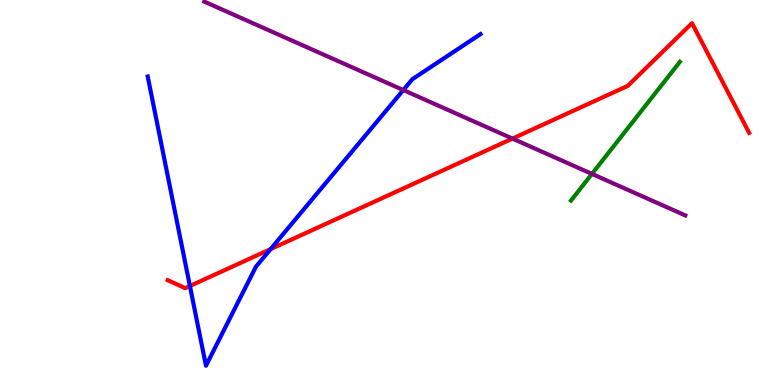[{'lines': ['blue', 'red'], 'intersections': [{'x': 2.45, 'y': 2.57}, {'x': 3.49, 'y': 3.53}]}, {'lines': ['green', 'red'], 'intersections': []}, {'lines': ['purple', 'red'], 'intersections': [{'x': 6.61, 'y': 6.4}]}, {'lines': ['blue', 'green'], 'intersections': []}, {'lines': ['blue', 'purple'], 'intersections': [{'x': 5.2, 'y': 7.66}]}, {'lines': ['green', 'purple'], 'intersections': [{'x': 7.64, 'y': 5.48}]}]